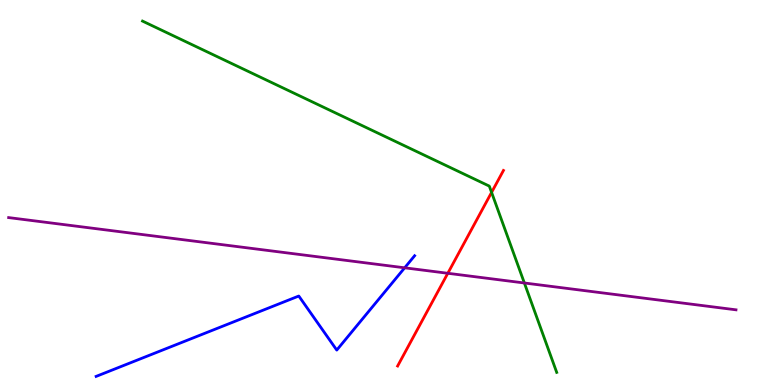[{'lines': ['blue', 'red'], 'intersections': []}, {'lines': ['green', 'red'], 'intersections': [{'x': 6.34, 'y': 5.0}]}, {'lines': ['purple', 'red'], 'intersections': [{'x': 5.78, 'y': 2.9}]}, {'lines': ['blue', 'green'], 'intersections': []}, {'lines': ['blue', 'purple'], 'intersections': [{'x': 5.22, 'y': 3.04}]}, {'lines': ['green', 'purple'], 'intersections': [{'x': 6.77, 'y': 2.65}]}]